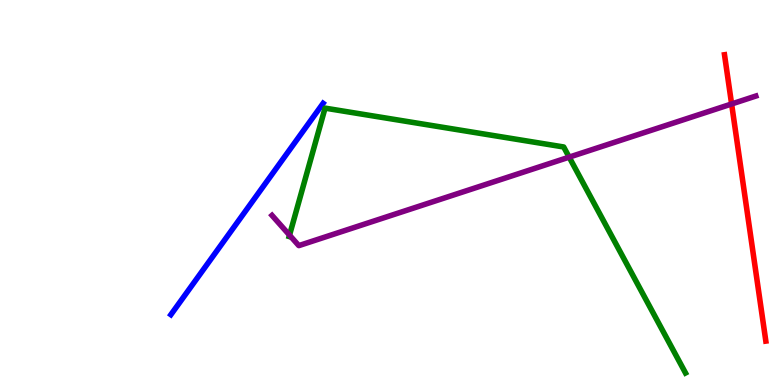[{'lines': ['blue', 'red'], 'intersections': []}, {'lines': ['green', 'red'], 'intersections': []}, {'lines': ['purple', 'red'], 'intersections': [{'x': 9.44, 'y': 7.3}]}, {'lines': ['blue', 'green'], 'intersections': []}, {'lines': ['blue', 'purple'], 'intersections': []}, {'lines': ['green', 'purple'], 'intersections': [{'x': 3.74, 'y': 3.89}, {'x': 7.34, 'y': 5.92}]}]